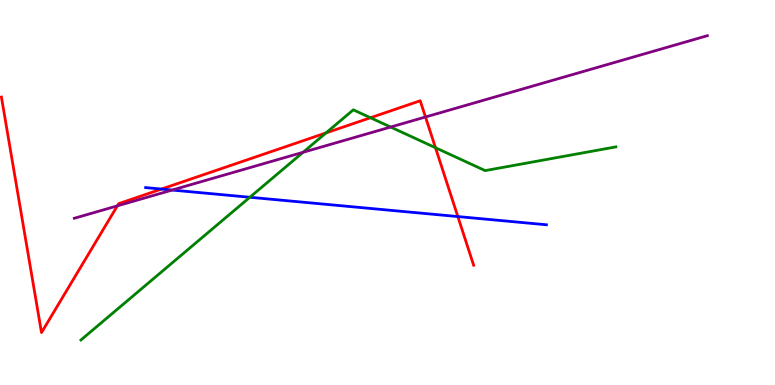[{'lines': ['blue', 'red'], 'intersections': [{'x': 2.08, 'y': 5.09}, {'x': 5.91, 'y': 4.38}]}, {'lines': ['green', 'red'], 'intersections': [{'x': 4.21, 'y': 6.55}, {'x': 4.78, 'y': 6.94}, {'x': 5.62, 'y': 6.16}]}, {'lines': ['purple', 'red'], 'intersections': [{'x': 1.51, 'y': 4.65}, {'x': 5.49, 'y': 6.96}]}, {'lines': ['blue', 'green'], 'intersections': [{'x': 3.22, 'y': 4.88}]}, {'lines': ['blue', 'purple'], 'intersections': [{'x': 2.22, 'y': 5.06}]}, {'lines': ['green', 'purple'], 'intersections': [{'x': 3.91, 'y': 6.04}, {'x': 5.04, 'y': 6.7}]}]